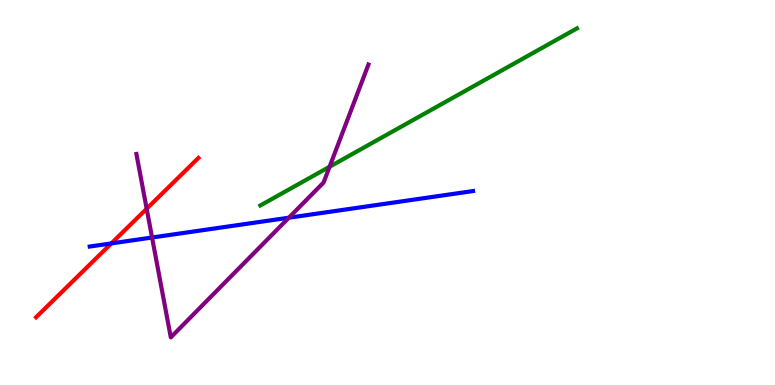[{'lines': ['blue', 'red'], 'intersections': [{'x': 1.44, 'y': 3.68}]}, {'lines': ['green', 'red'], 'intersections': []}, {'lines': ['purple', 'red'], 'intersections': [{'x': 1.89, 'y': 4.58}]}, {'lines': ['blue', 'green'], 'intersections': []}, {'lines': ['blue', 'purple'], 'intersections': [{'x': 1.96, 'y': 3.83}, {'x': 3.73, 'y': 4.35}]}, {'lines': ['green', 'purple'], 'intersections': [{'x': 4.25, 'y': 5.67}]}]